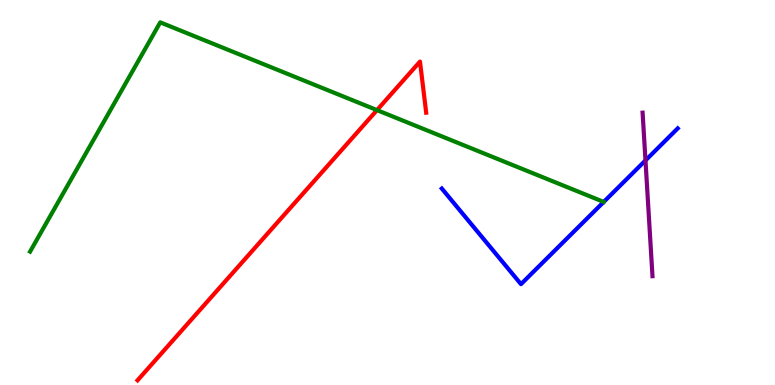[{'lines': ['blue', 'red'], 'intersections': []}, {'lines': ['green', 'red'], 'intersections': [{'x': 4.86, 'y': 7.14}]}, {'lines': ['purple', 'red'], 'intersections': []}, {'lines': ['blue', 'green'], 'intersections': []}, {'lines': ['blue', 'purple'], 'intersections': [{'x': 8.33, 'y': 5.83}]}, {'lines': ['green', 'purple'], 'intersections': []}]